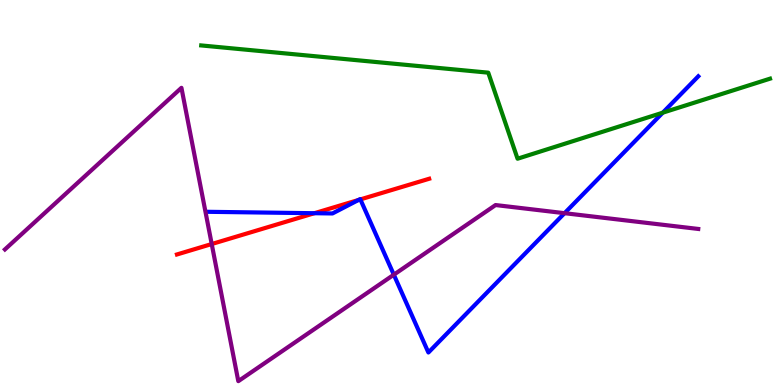[{'lines': ['blue', 'red'], 'intersections': [{'x': 4.06, 'y': 4.46}, {'x': 4.63, 'y': 4.81}, {'x': 4.65, 'y': 4.82}]}, {'lines': ['green', 'red'], 'intersections': []}, {'lines': ['purple', 'red'], 'intersections': [{'x': 2.73, 'y': 3.66}]}, {'lines': ['blue', 'green'], 'intersections': [{'x': 8.55, 'y': 7.07}]}, {'lines': ['blue', 'purple'], 'intersections': [{'x': 5.08, 'y': 2.86}, {'x': 7.28, 'y': 4.46}]}, {'lines': ['green', 'purple'], 'intersections': []}]